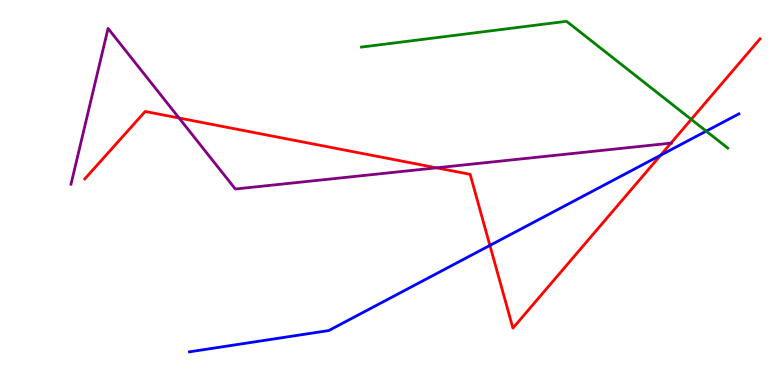[{'lines': ['blue', 'red'], 'intersections': [{'x': 6.32, 'y': 3.63}, {'x': 8.52, 'y': 5.97}]}, {'lines': ['green', 'red'], 'intersections': [{'x': 8.92, 'y': 6.9}]}, {'lines': ['purple', 'red'], 'intersections': [{'x': 2.31, 'y': 6.93}, {'x': 5.63, 'y': 5.64}, {'x': 8.66, 'y': 6.28}]}, {'lines': ['blue', 'green'], 'intersections': [{'x': 9.11, 'y': 6.59}]}, {'lines': ['blue', 'purple'], 'intersections': []}, {'lines': ['green', 'purple'], 'intersections': []}]